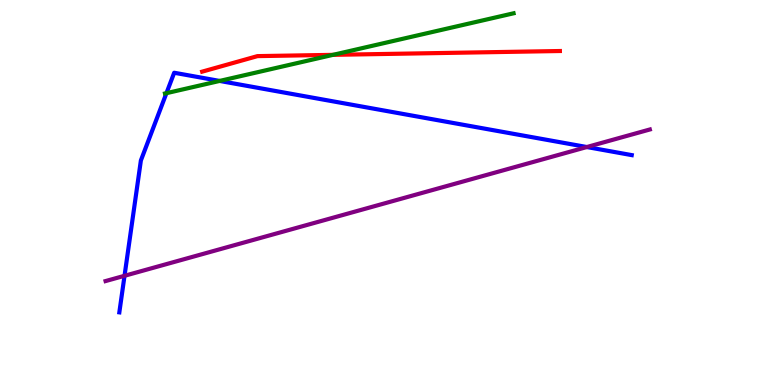[{'lines': ['blue', 'red'], 'intersections': []}, {'lines': ['green', 'red'], 'intersections': [{'x': 4.3, 'y': 8.58}]}, {'lines': ['purple', 'red'], 'intersections': []}, {'lines': ['blue', 'green'], 'intersections': [{'x': 2.15, 'y': 7.58}, {'x': 2.83, 'y': 7.9}]}, {'lines': ['blue', 'purple'], 'intersections': [{'x': 1.61, 'y': 2.84}, {'x': 7.57, 'y': 6.18}]}, {'lines': ['green', 'purple'], 'intersections': []}]